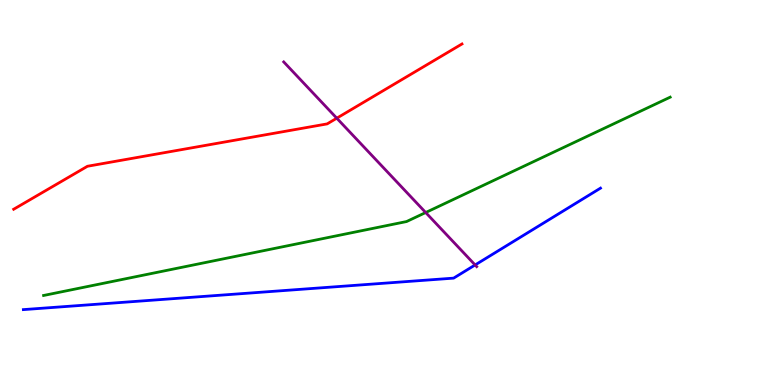[{'lines': ['blue', 'red'], 'intersections': []}, {'lines': ['green', 'red'], 'intersections': []}, {'lines': ['purple', 'red'], 'intersections': [{'x': 4.35, 'y': 6.93}]}, {'lines': ['blue', 'green'], 'intersections': []}, {'lines': ['blue', 'purple'], 'intersections': [{'x': 6.13, 'y': 3.12}]}, {'lines': ['green', 'purple'], 'intersections': [{'x': 5.49, 'y': 4.48}]}]